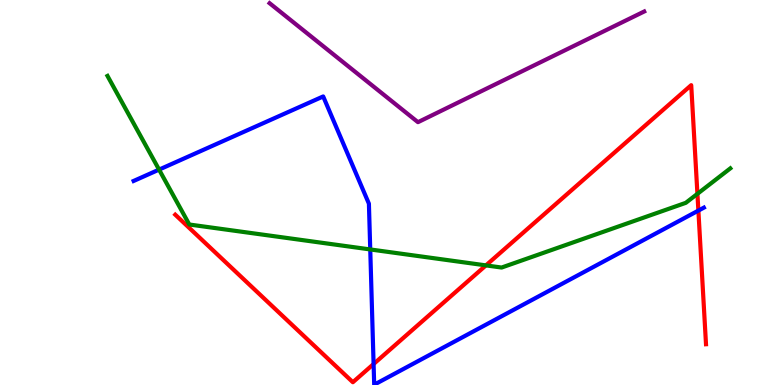[{'lines': ['blue', 'red'], 'intersections': [{'x': 4.82, 'y': 0.545}, {'x': 9.01, 'y': 4.53}]}, {'lines': ['green', 'red'], 'intersections': [{'x': 6.27, 'y': 3.11}, {'x': 9.0, 'y': 4.97}]}, {'lines': ['purple', 'red'], 'intersections': []}, {'lines': ['blue', 'green'], 'intersections': [{'x': 2.05, 'y': 5.59}, {'x': 4.78, 'y': 3.52}]}, {'lines': ['blue', 'purple'], 'intersections': []}, {'lines': ['green', 'purple'], 'intersections': []}]